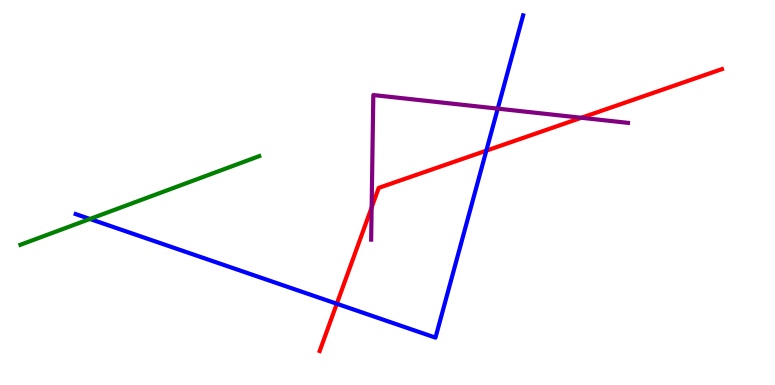[{'lines': ['blue', 'red'], 'intersections': [{'x': 4.35, 'y': 2.11}, {'x': 6.28, 'y': 6.09}]}, {'lines': ['green', 'red'], 'intersections': []}, {'lines': ['purple', 'red'], 'intersections': [{'x': 4.8, 'y': 4.61}, {'x': 7.5, 'y': 6.94}]}, {'lines': ['blue', 'green'], 'intersections': [{'x': 1.16, 'y': 4.31}]}, {'lines': ['blue', 'purple'], 'intersections': [{'x': 6.42, 'y': 7.18}]}, {'lines': ['green', 'purple'], 'intersections': []}]